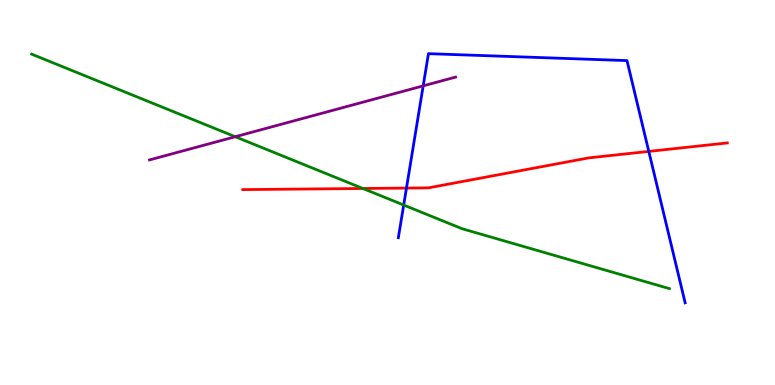[{'lines': ['blue', 'red'], 'intersections': [{'x': 5.24, 'y': 5.11}, {'x': 8.37, 'y': 6.07}]}, {'lines': ['green', 'red'], 'intersections': [{'x': 4.68, 'y': 5.1}]}, {'lines': ['purple', 'red'], 'intersections': []}, {'lines': ['blue', 'green'], 'intersections': [{'x': 5.21, 'y': 4.67}]}, {'lines': ['blue', 'purple'], 'intersections': [{'x': 5.46, 'y': 7.77}]}, {'lines': ['green', 'purple'], 'intersections': [{'x': 3.04, 'y': 6.45}]}]